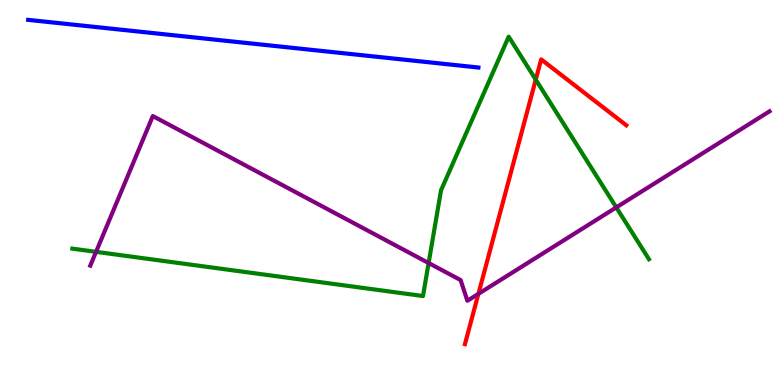[{'lines': ['blue', 'red'], 'intersections': []}, {'lines': ['green', 'red'], 'intersections': [{'x': 6.91, 'y': 7.93}]}, {'lines': ['purple', 'red'], 'intersections': [{'x': 6.17, 'y': 2.37}]}, {'lines': ['blue', 'green'], 'intersections': []}, {'lines': ['blue', 'purple'], 'intersections': []}, {'lines': ['green', 'purple'], 'intersections': [{'x': 1.24, 'y': 3.46}, {'x': 5.53, 'y': 3.17}, {'x': 7.95, 'y': 4.61}]}]